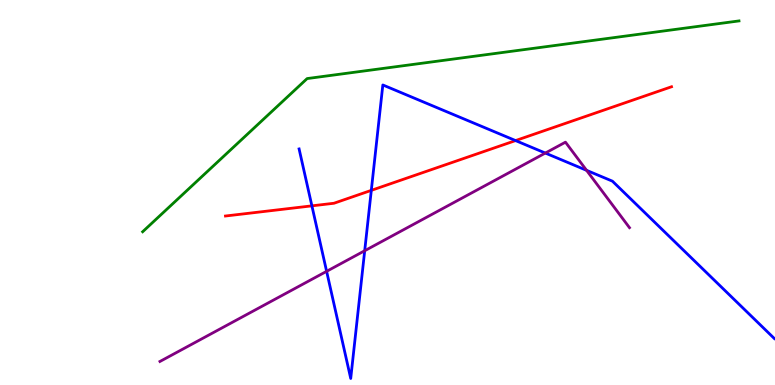[{'lines': ['blue', 'red'], 'intersections': [{'x': 4.02, 'y': 4.65}, {'x': 4.79, 'y': 5.06}, {'x': 6.65, 'y': 6.35}]}, {'lines': ['green', 'red'], 'intersections': []}, {'lines': ['purple', 'red'], 'intersections': []}, {'lines': ['blue', 'green'], 'intersections': []}, {'lines': ['blue', 'purple'], 'intersections': [{'x': 4.21, 'y': 2.95}, {'x': 4.71, 'y': 3.49}, {'x': 7.04, 'y': 6.02}, {'x': 7.57, 'y': 5.58}]}, {'lines': ['green', 'purple'], 'intersections': []}]